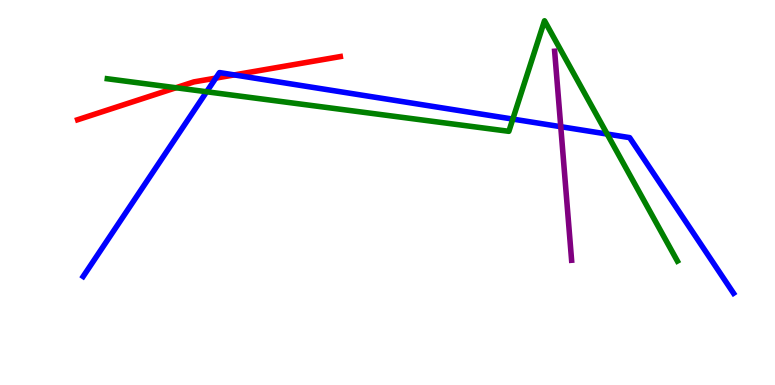[{'lines': ['blue', 'red'], 'intersections': [{'x': 2.78, 'y': 7.97}, {'x': 3.02, 'y': 8.05}]}, {'lines': ['green', 'red'], 'intersections': [{'x': 2.27, 'y': 7.72}]}, {'lines': ['purple', 'red'], 'intersections': []}, {'lines': ['blue', 'green'], 'intersections': [{'x': 2.67, 'y': 7.62}, {'x': 6.62, 'y': 6.91}, {'x': 7.83, 'y': 6.52}]}, {'lines': ['blue', 'purple'], 'intersections': [{'x': 7.24, 'y': 6.71}]}, {'lines': ['green', 'purple'], 'intersections': []}]